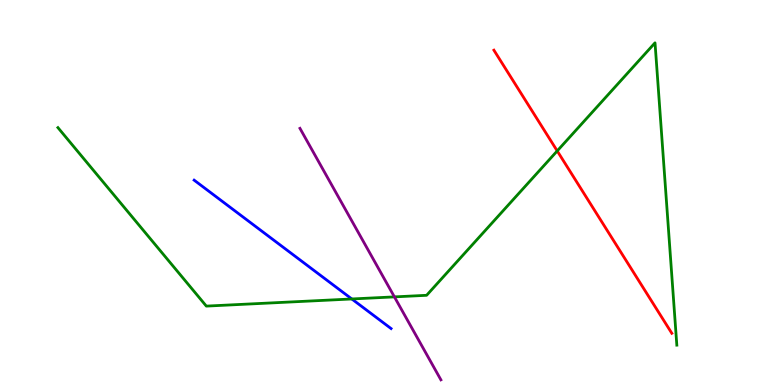[{'lines': ['blue', 'red'], 'intersections': []}, {'lines': ['green', 'red'], 'intersections': [{'x': 7.19, 'y': 6.08}]}, {'lines': ['purple', 'red'], 'intersections': []}, {'lines': ['blue', 'green'], 'intersections': [{'x': 4.54, 'y': 2.23}]}, {'lines': ['blue', 'purple'], 'intersections': []}, {'lines': ['green', 'purple'], 'intersections': [{'x': 5.09, 'y': 2.29}]}]